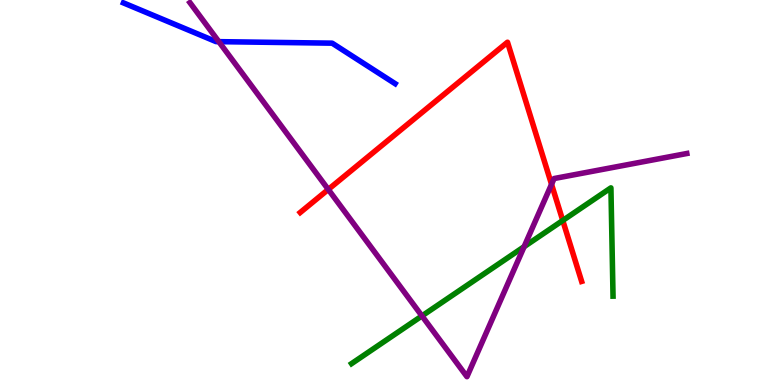[{'lines': ['blue', 'red'], 'intersections': []}, {'lines': ['green', 'red'], 'intersections': [{'x': 7.26, 'y': 4.27}]}, {'lines': ['purple', 'red'], 'intersections': [{'x': 4.24, 'y': 5.08}, {'x': 7.12, 'y': 5.21}]}, {'lines': ['blue', 'green'], 'intersections': []}, {'lines': ['blue', 'purple'], 'intersections': [{'x': 2.82, 'y': 8.92}]}, {'lines': ['green', 'purple'], 'intersections': [{'x': 5.44, 'y': 1.79}, {'x': 6.76, 'y': 3.59}]}]